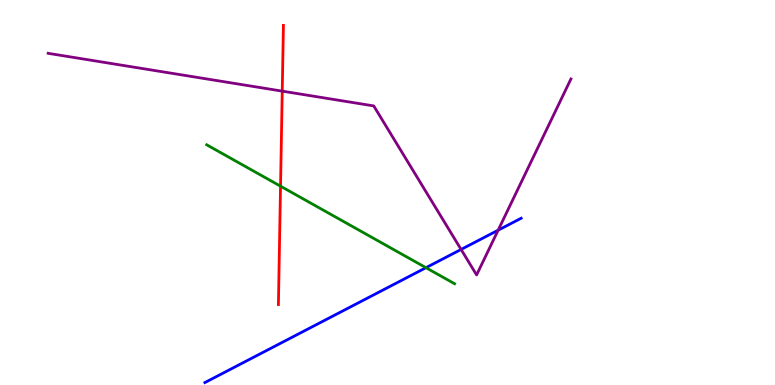[{'lines': ['blue', 'red'], 'intersections': []}, {'lines': ['green', 'red'], 'intersections': [{'x': 3.62, 'y': 5.16}]}, {'lines': ['purple', 'red'], 'intersections': [{'x': 3.64, 'y': 7.63}]}, {'lines': ['blue', 'green'], 'intersections': [{'x': 5.5, 'y': 3.05}]}, {'lines': ['blue', 'purple'], 'intersections': [{'x': 5.95, 'y': 3.52}, {'x': 6.43, 'y': 4.02}]}, {'lines': ['green', 'purple'], 'intersections': []}]